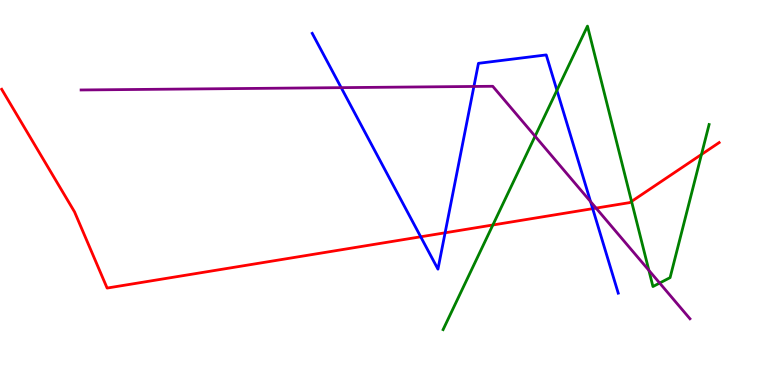[{'lines': ['blue', 'red'], 'intersections': [{'x': 5.43, 'y': 3.85}, {'x': 5.74, 'y': 3.95}, {'x': 7.65, 'y': 4.58}]}, {'lines': ['green', 'red'], 'intersections': [{'x': 6.36, 'y': 4.16}, {'x': 8.15, 'y': 4.77}, {'x': 9.05, 'y': 5.99}]}, {'lines': ['purple', 'red'], 'intersections': [{'x': 7.69, 'y': 4.59}]}, {'lines': ['blue', 'green'], 'intersections': [{'x': 7.19, 'y': 7.65}]}, {'lines': ['blue', 'purple'], 'intersections': [{'x': 4.4, 'y': 7.72}, {'x': 6.11, 'y': 7.75}, {'x': 7.62, 'y': 4.76}]}, {'lines': ['green', 'purple'], 'intersections': [{'x': 6.9, 'y': 6.46}, {'x': 8.37, 'y': 2.98}, {'x': 8.51, 'y': 2.65}]}]